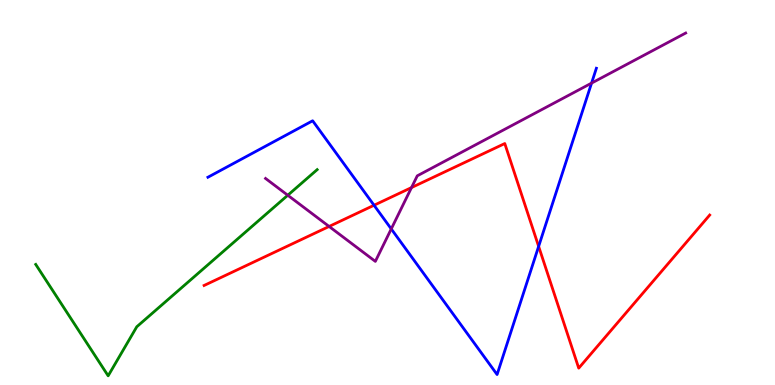[{'lines': ['blue', 'red'], 'intersections': [{'x': 4.83, 'y': 4.67}, {'x': 6.95, 'y': 3.6}]}, {'lines': ['green', 'red'], 'intersections': []}, {'lines': ['purple', 'red'], 'intersections': [{'x': 4.25, 'y': 4.12}, {'x': 5.31, 'y': 5.13}]}, {'lines': ['blue', 'green'], 'intersections': []}, {'lines': ['blue', 'purple'], 'intersections': [{'x': 5.05, 'y': 4.05}, {'x': 7.63, 'y': 7.84}]}, {'lines': ['green', 'purple'], 'intersections': [{'x': 3.71, 'y': 4.93}]}]